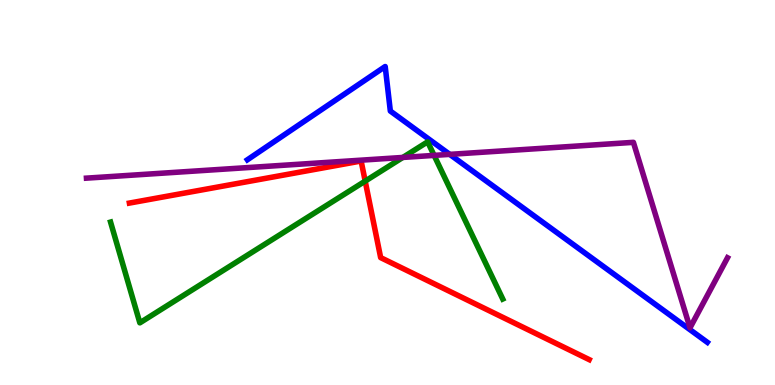[{'lines': ['blue', 'red'], 'intersections': []}, {'lines': ['green', 'red'], 'intersections': [{'x': 4.71, 'y': 5.3}]}, {'lines': ['purple', 'red'], 'intersections': []}, {'lines': ['blue', 'green'], 'intersections': []}, {'lines': ['blue', 'purple'], 'intersections': [{'x': 5.8, 'y': 5.99}]}, {'lines': ['green', 'purple'], 'intersections': [{'x': 5.2, 'y': 5.91}, {'x': 5.6, 'y': 5.96}]}]